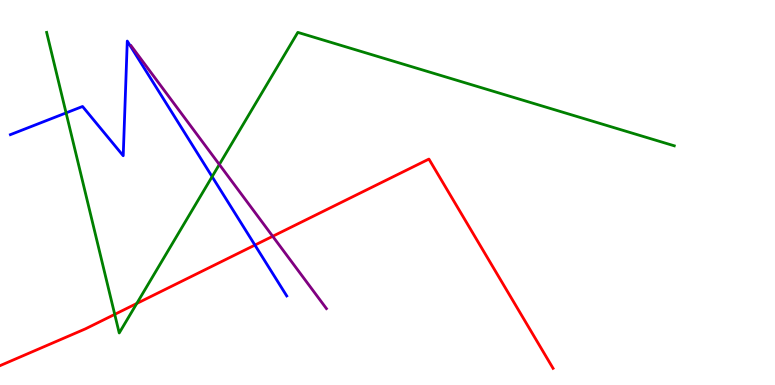[{'lines': ['blue', 'red'], 'intersections': [{'x': 3.29, 'y': 3.63}]}, {'lines': ['green', 'red'], 'intersections': [{'x': 1.48, 'y': 1.83}, {'x': 1.76, 'y': 2.12}]}, {'lines': ['purple', 'red'], 'intersections': [{'x': 3.52, 'y': 3.86}]}, {'lines': ['blue', 'green'], 'intersections': [{'x': 0.853, 'y': 7.07}, {'x': 2.74, 'y': 5.41}]}, {'lines': ['blue', 'purple'], 'intersections': []}, {'lines': ['green', 'purple'], 'intersections': [{'x': 2.83, 'y': 5.73}]}]